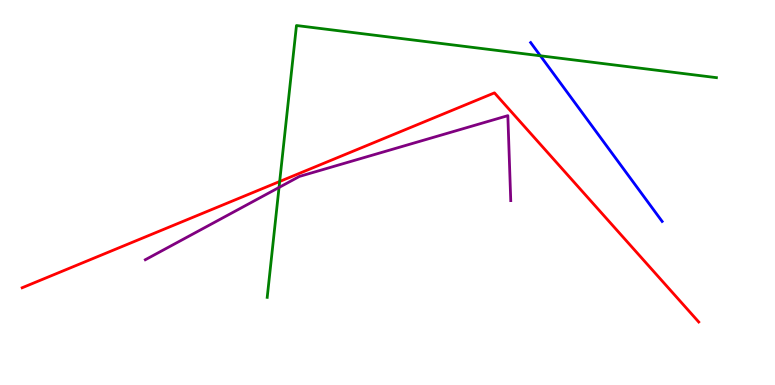[{'lines': ['blue', 'red'], 'intersections': []}, {'lines': ['green', 'red'], 'intersections': [{'x': 3.61, 'y': 5.29}]}, {'lines': ['purple', 'red'], 'intersections': []}, {'lines': ['blue', 'green'], 'intersections': [{'x': 6.97, 'y': 8.55}]}, {'lines': ['blue', 'purple'], 'intersections': []}, {'lines': ['green', 'purple'], 'intersections': [{'x': 3.6, 'y': 5.13}]}]